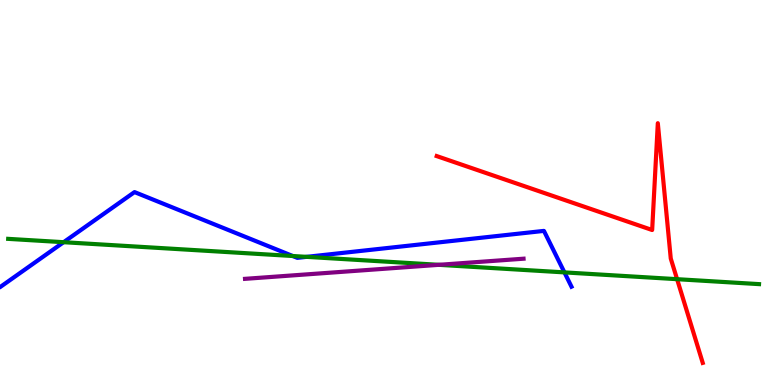[{'lines': ['blue', 'red'], 'intersections': []}, {'lines': ['green', 'red'], 'intersections': [{'x': 8.74, 'y': 2.75}]}, {'lines': ['purple', 'red'], 'intersections': []}, {'lines': ['blue', 'green'], 'intersections': [{'x': 0.821, 'y': 3.71}, {'x': 3.78, 'y': 3.35}, {'x': 3.96, 'y': 3.33}, {'x': 7.28, 'y': 2.92}]}, {'lines': ['blue', 'purple'], 'intersections': []}, {'lines': ['green', 'purple'], 'intersections': [{'x': 5.66, 'y': 3.12}]}]